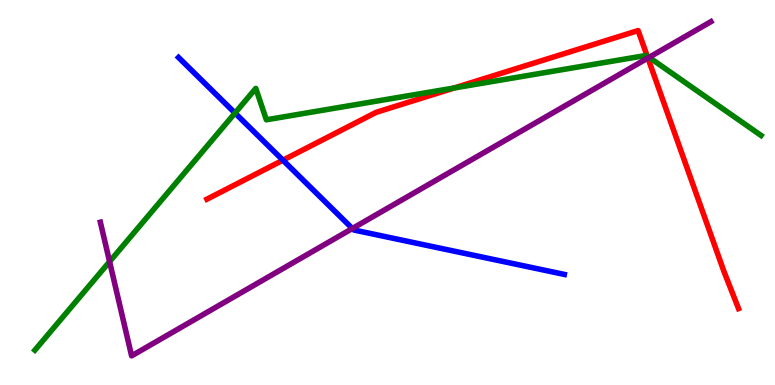[{'lines': ['blue', 'red'], 'intersections': [{'x': 3.65, 'y': 5.84}]}, {'lines': ['green', 'red'], 'intersections': [{'x': 5.86, 'y': 7.72}, {'x': 8.35, 'y': 8.55}]}, {'lines': ['purple', 'red'], 'intersections': [{'x': 8.36, 'y': 8.49}]}, {'lines': ['blue', 'green'], 'intersections': [{'x': 3.03, 'y': 7.06}]}, {'lines': ['blue', 'purple'], 'intersections': [{'x': 4.55, 'y': 4.06}]}, {'lines': ['green', 'purple'], 'intersections': [{'x': 1.41, 'y': 3.2}, {'x': 8.38, 'y': 8.51}]}]